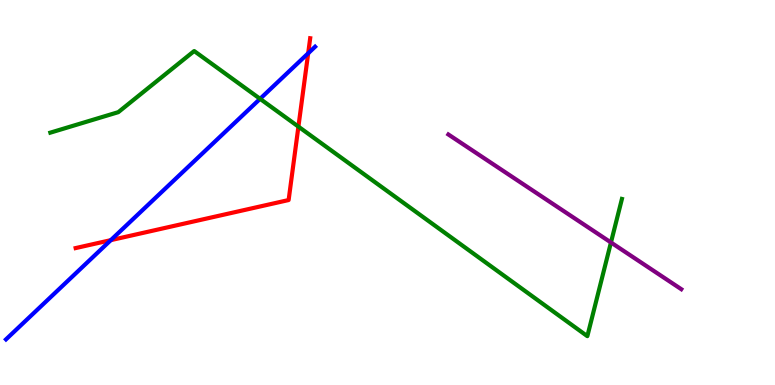[{'lines': ['blue', 'red'], 'intersections': [{'x': 1.43, 'y': 3.76}, {'x': 3.98, 'y': 8.62}]}, {'lines': ['green', 'red'], 'intersections': [{'x': 3.85, 'y': 6.71}]}, {'lines': ['purple', 'red'], 'intersections': []}, {'lines': ['blue', 'green'], 'intersections': [{'x': 3.36, 'y': 7.43}]}, {'lines': ['blue', 'purple'], 'intersections': []}, {'lines': ['green', 'purple'], 'intersections': [{'x': 7.88, 'y': 3.7}]}]